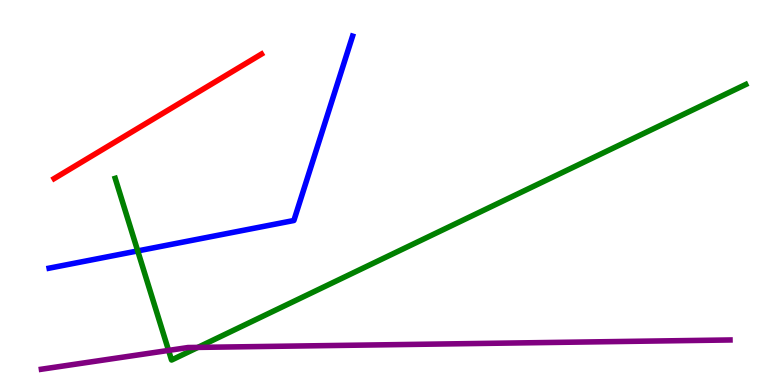[{'lines': ['blue', 'red'], 'intersections': []}, {'lines': ['green', 'red'], 'intersections': []}, {'lines': ['purple', 'red'], 'intersections': []}, {'lines': ['blue', 'green'], 'intersections': [{'x': 1.78, 'y': 3.48}]}, {'lines': ['blue', 'purple'], 'intersections': []}, {'lines': ['green', 'purple'], 'intersections': [{'x': 2.18, 'y': 0.898}, {'x': 2.55, 'y': 0.977}]}]